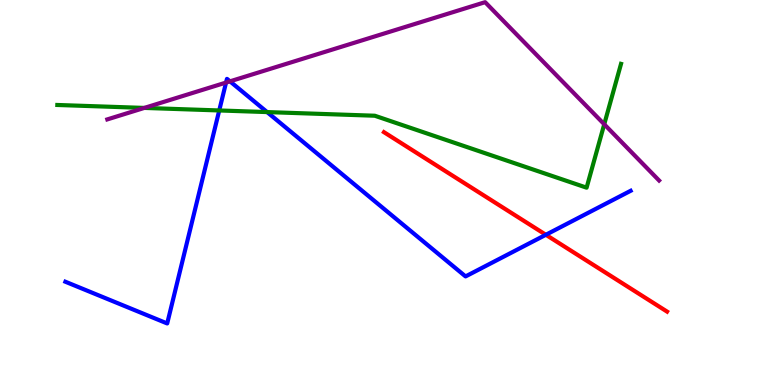[{'lines': ['blue', 'red'], 'intersections': [{'x': 7.04, 'y': 3.9}]}, {'lines': ['green', 'red'], 'intersections': []}, {'lines': ['purple', 'red'], 'intersections': []}, {'lines': ['blue', 'green'], 'intersections': [{'x': 2.83, 'y': 7.13}, {'x': 3.45, 'y': 7.09}]}, {'lines': ['blue', 'purple'], 'intersections': [{'x': 2.92, 'y': 7.86}, {'x': 2.97, 'y': 7.89}]}, {'lines': ['green', 'purple'], 'intersections': [{'x': 1.86, 'y': 7.2}, {'x': 7.8, 'y': 6.77}]}]